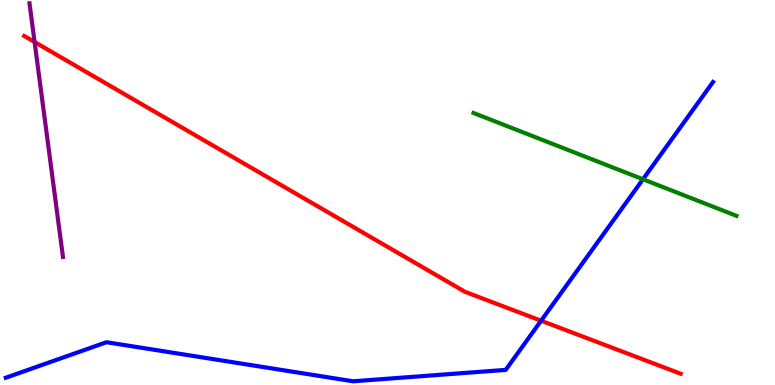[{'lines': ['blue', 'red'], 'intersections': [{'x': 6.98, 'y': 1.67}]}, {'lines': ['green', 'red'], 'intersections': []}, {'lines': ['purple', 'red'], 'intersections': [{'x': 0.446, 'y': 8.91}]}, {'lines': ['blue', 'green'], 'intersections': [{'x': 8.3, 'y': 5.34}]}, {'lines': ['blue', 'purple'], 'intersections': []}, {'lines': ['green', 'purple'], 'intersections': []}]